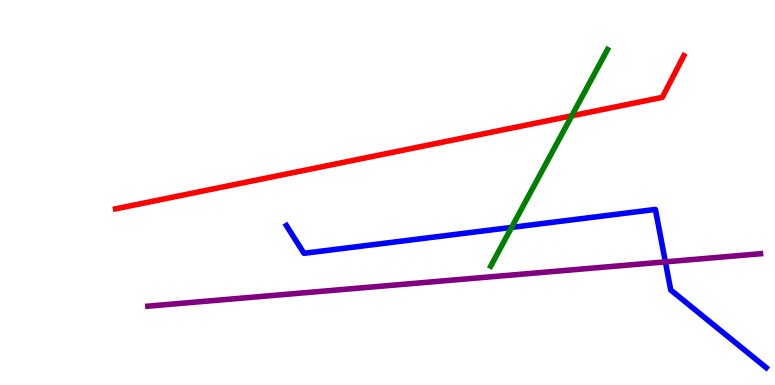[{'lines': ['blue', 'red'], 'intersections': []}, {'lines': ['green', 'red'], 'intersections': [{'x': 7.38, 'y': 6.99}]}, {'lines': ['purple', 'red'], 'intersections': []}, {'lines': ['blue', 'green'], 'intersections': [{'x': 6.6, 'y': 4.09}]}, {'lines': ['blue', 'purple'], 'intersections': [{'x': 8.59, 'y': 3.2}]}, {'lines': ['green', 'purple'], 'intersections': []}]